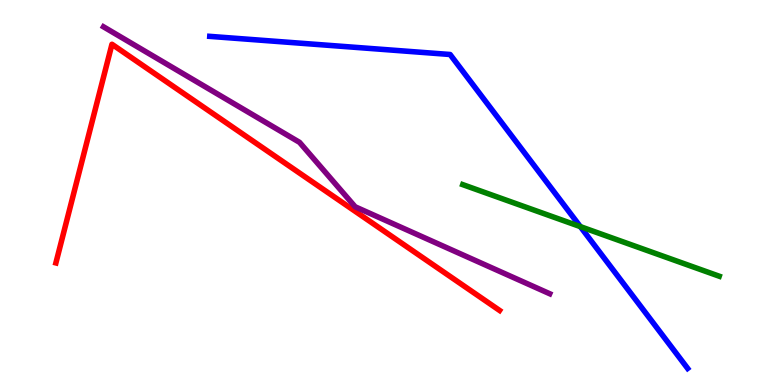[{'lines': ['blue', 'red'], 'intersections': []}, {'lines': ['green', 'red'], 'intersections': []}, {'lines': ['purple', 'red'], 'intersections': []}, {'lines': ['blue', 'green'], 'intersections': [{'x': 7.49, 'y': 4.11}]}, {'lines': ['blue', 'purple'], 'intersections': []}, {'lines': ['green', 'purple'], 'intersections': []}]